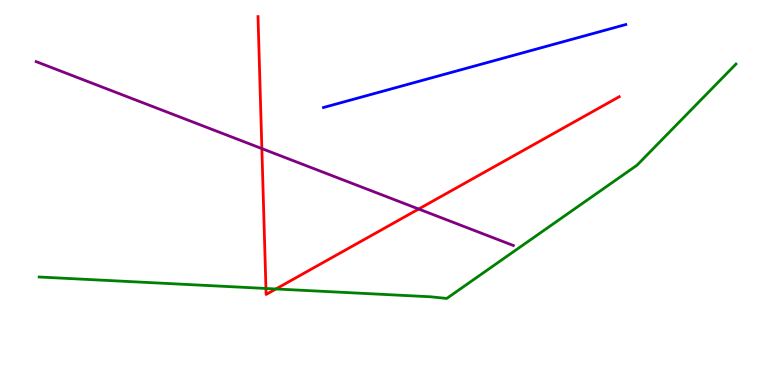[{'lines': ['blue', 'red'], 'intersections': []}, {'lines': ['green', 'red'], 'intersections': [{'x': 3.43, 'y': 2.51}, {'x': 3.56, 'y': 2.49}]}, {'lines': ['purple', 'red'], 'intersections': [{'x': 3.38, 'y': 6.14}, {'x': 5.4, 'y': 4.57}]}, {'lines': ['blue', 'green'], 'intersections': []}, {'lines': ['blue', 'purple'], 'intersections': []}, {'lines': ['green', 'purple'], 'intersections': []}]